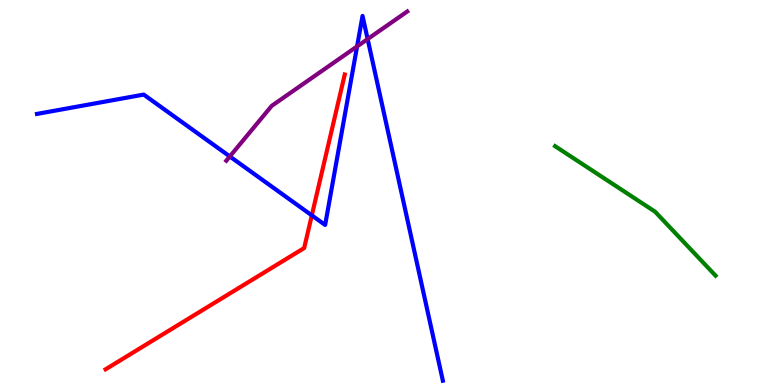[{'lines': ['blue', 'red'], 'intersections': [{'x': 4.02, 'y': 4.41}]}, {'lines': ['green', 'red'], 'intersections': []}, {'lines': ['purple', 'red'], 'intersections': []}, {'lines': ['blue', 'green'], 'intersections': []}, {'lines': ['blue', 'purple'], 'intersections': [{'x': 2.97, 'y': 5.94}, {'x': 4.61, 'y': 8.79}, {'x': 4.74, 'y': 8.99}]}, {'lines': ['green', 'purple'], 'intersections': []}]